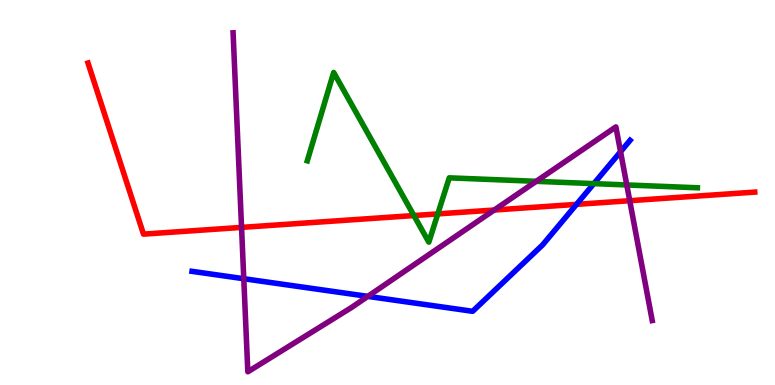[{'lines': ['blue', 'red'], 'intersections': [{'x': 7.44, 'y': 4.69}]}, {'lines': ['green', 'red'], 'intersections': [{'x': 5.34, 'y': 4.4}, {'x': 5.65, 'y': 4.44}]}, {'lines': ['purple', 'red'], 'intersections': [{'x': 3.12, 'y': 4.09}, {'x': 6.38, 'y': 4.54}, {'x': 8.13, 'y': 4.79}]}, {'lines': ['blue', 'green'], 'intersections': [{'x': 7.66, 'y': 5.23}]}, {'lines': ['blue', 'purple'], 'intersections': [{'x': 3.15, 'y': 2.76}, {'x': 4.75, 'y': 2.3}, {'x': 8.01, 'y': 6.06}]}, {'lines': ['green', 'purple'], 'intersections': [{'x': 6.92, 'y': 5.29}, {'x': 8.09, 'y': 5.2}]}]